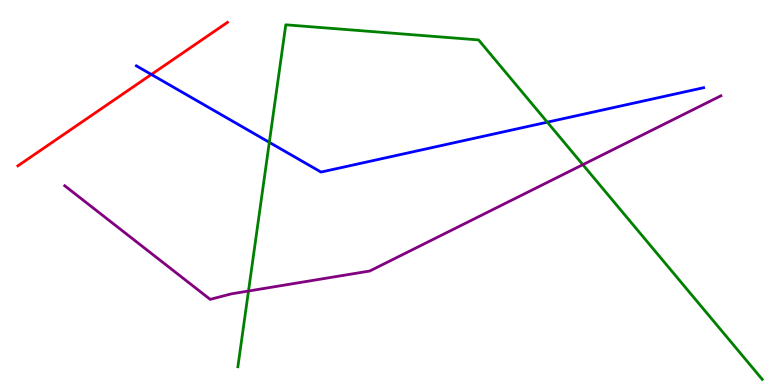[{'lines': ['blue', 'red'], 'intersections': [{'x': 1.95, 'y': 8.07}]}, {'lines': ['green', 'red'], 'intersections': []}, {'lines': ['purple', 'red'], 'intersections': []}, {'lines': ['blue', 'green'], 'intersections': [{'x': 3.48, 'y': 6.3}, {'x': 7.06, 'y': 6.83}]}, {'lines': ['blue', 'purple'], 'intersections': []}, {'lines': ['green', 'purple'], 'intersections': [{'x': 3.21, 'y': 2.44}, {'x': 7.52, 'y': 5.72}]}]